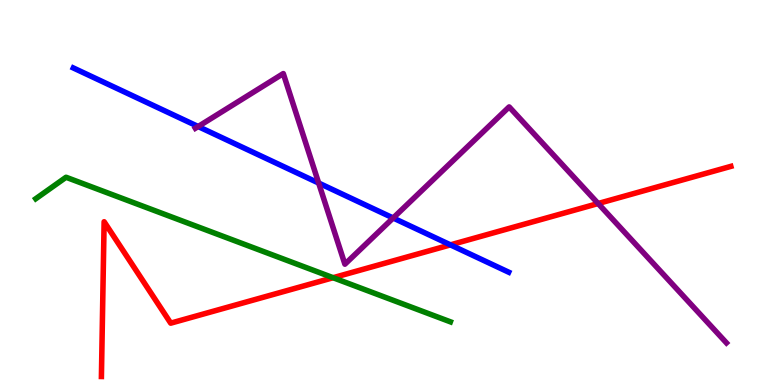[{'lines': ['blue', 'red'], 'intersections': [{'x': 5.81, 'y': 3.64}]}, {'lines': ['green', 'red'], 'intersections': [{'x': 4.3, 'y': 2.79}]}, {'lines': ['purple', 'red'], 'intersections': [{'x': 7.72, 'y': 4.71}]}, {'lines': ['blue', 'green'], 'intersections': []}, {'lines': ['blue', 'purple'], 'intersections': [{'x': 2.56, 'y': 6.71}, {'x': 4.11, 'y': 5.25}, {'x': 5.07, 'y': 4.34}]}, {'lines': ['green', 'purple'], 'intersections': []}]